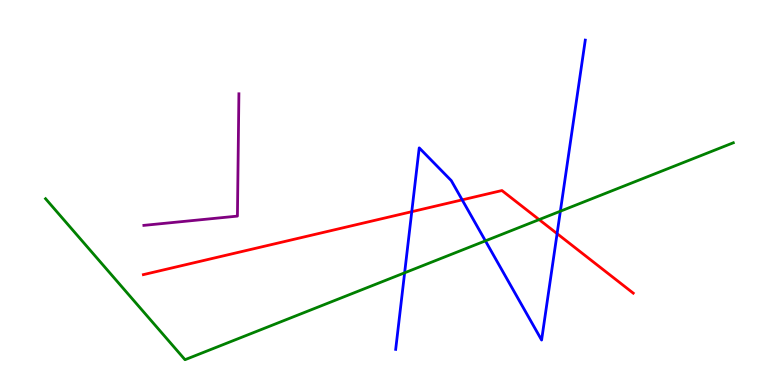[{'lines': ['blue', 'red'], 'intersections': [{'x': 5.31, 'y': 4.5}, {'x': 5.96, 'y': 4.81}, {'x': 7.19, 'y': 3.93}]}, {'lines': ['green', 'red'], 'intersections': [{'x': 6.96, 'y': 4.3}]}, {'lines': ['purple', 'red'], 'intersections': []}, {'lines': ['blue', 'green'], 'intersections': [{'x': 5.22, 'y': 2.91}, {'x': 6.26, 'y': 3.74}, {'x': 7.23, 'y': 4.51}]}, {'lines': ['blue', 'purple'], 'intersections': []}, {'lines': ['green', 'purple'], 'intersections': []}]